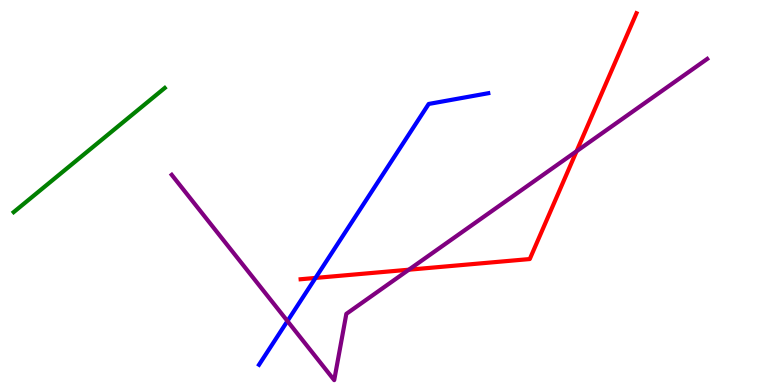[{'lines': ['blue', 'red'], 'intersections': [{'x': 4.07, 'y': 2.78}]}, {'lines': ['green', 'red'], 'intersections': []}, {'lines': ['purple', 'red'], 'intersections': [{'x': 5.28, 'y': 2.99}, {'x': 7.44, 'y': 6.07}]}, {'lines': ['blue', 'green'], 'intersections': []}, {'lines': ['blue', 'purple'], 'intersections': [{'x': 3.71, 'y': 1.66}]}, {'lines': ['green', 'purple'], 'intersections': []}]